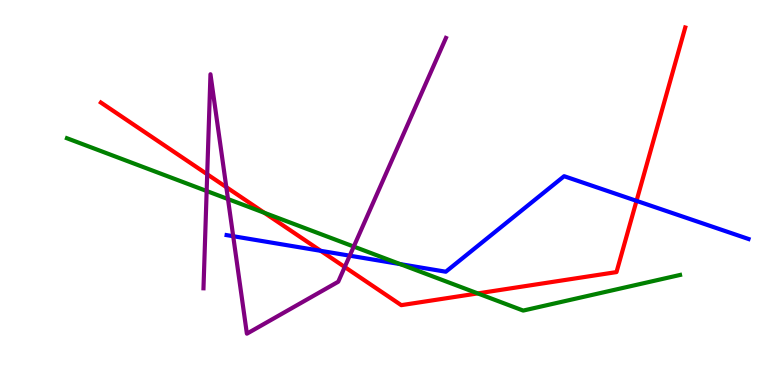[{'lines': ['blue', 'red'], 'intersections': [{'x': 4.14, 'y': 3.48}, {'x': 8.21, 'y': 4.78}]}, {'lines': ['green', 'red'], 'intersections': [{'x': 3.41, 'y': 4.47}, {'x': 6.16, 'y': 2.38}]}, {'lines': ['purple', 'red'], 'intersections': [{'x': 2.67, 'y': 5.47}, {'x': 2.92, 'y': 5.14}, {'x': 4.45, 'y': 3.06}]}, {'lines': ['blue', 'green'], 'intersections': [{'x': 5.16, 'y': 3.14}]}, {'lines': ['blue', 'purple'], 'intersections': [{'x': 3.01, 'y': 3.86}, {'x': 4.51, 'y': 3.36}]}, {'lines': ['green', 'purple'], 'intersections': [{'x': 2.67, 'y': 5.04}, {'x': 2.94, 'y': 4.83}, {'x': 4.56, 'y': 3.6}]}]